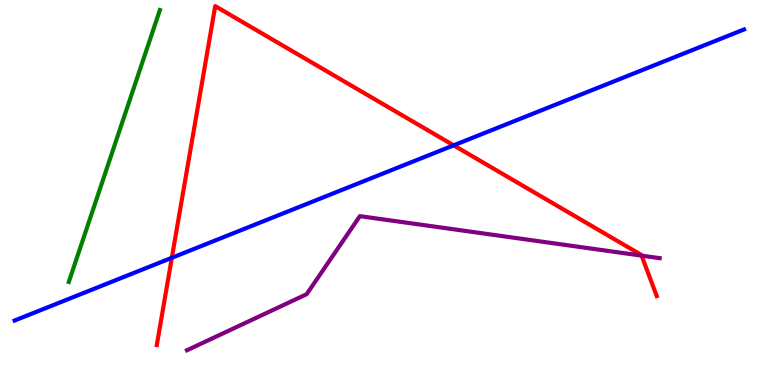[{'lines': ['blue', 'red'], 'intersections': [{'x': 2.22, 'y': 3.3}, {'x': 5.85, 'y': 6.23}]}, {'lines': ['green', 'red'], 'intersections': []}, {'lines': ['purple', 'red'], 'intersections': [{'x': 8.28, 'y': 3.36}]}, {'lines': ['blue', 'green'], 'intersections': []}, {'lines': ['blue', 'purple'], 'intersections': []}, {'lines': ['green', 'purple'], 'intersections': []}]